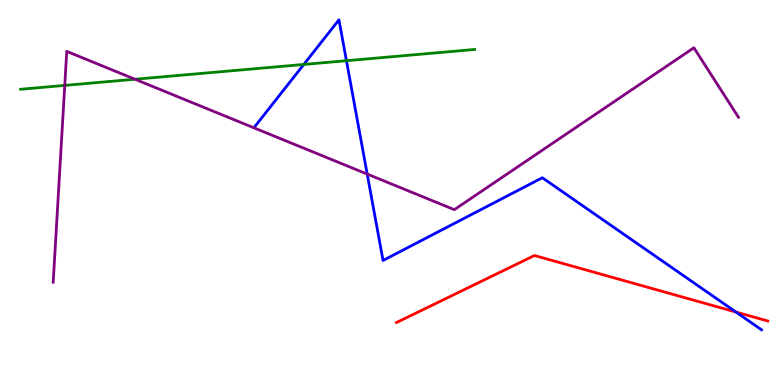[{'lines': ['blue', 'red'], 'intersections': [{'x': 9.5, 'y': 1.89}]}, {'lines': ['green', 'red'], 'intersections': []}, {'lines': ['purple', 'red'], 'intersections': []}, {'lines': ['blue', 'green'], 'intersections': [{'x': 3.92, 'y': 8.33}, {'x': 4.47, 'y': 8.42}]}, {'lines': ['blue', 'purple'], 'intersections': [{'x': 4.74, 'y': 5.48}]}, {'lines': ['green', 'purple'], 'intersections': [{'x': 0.836, 'y': 7.78}, {'x': 1.74, 'y': 7.94}]}]